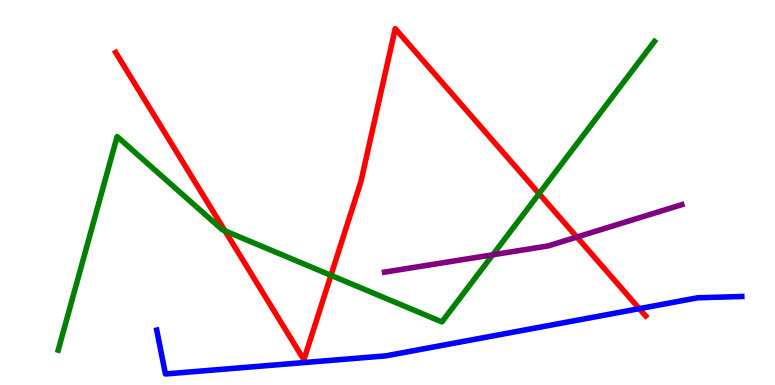[{'lines': ['blue', 'red'], 'intersections': [{'x': 8.25, 'y': 1.98}]}, {'lines': ['green', 'red'], 'intersections': [{'x': 2.9, 'y': 4.0}, {'x': 4.27, 'y': 2.85}, {'x': 6.96, 'y': 4.97}]}, {'lines': ['purple', 'red'], 'intersections': [{'x': 7.44, 'y': 3.84}]}, {'lines': ['blue', 'green'], 'intersections': []}, {'lines': ['blue', 'purple'], 'intersections': []}, {'lines': ['green', 'purple'], 'intersections': [{'x': 6.36, 'y': 3.38}]}]